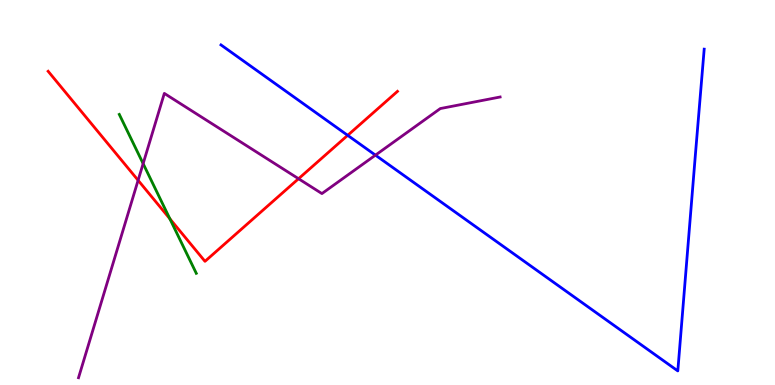[{'lines': ['blue', 'red'], 'intersections': [{'x': 4.49, 'y': 6.48}]}, {'lines': ['green', 'red'], 'intersections': [{'x': 2.19, 'y': 4.32}]}, {'lines': ['purple', 'red'], 'intersections': [{'x': 1.78, 'y': 5.32}, {'x': 3.85, 'y': 5.36}]}, {'lines': ['blue', 'green'], 'intersections': []}, {'lines': ['blue', 'purple'], 'intersections': [{'x': 4.84, 'y': 5.97}]}, {'lines': ['green', 'purple'], 'intersections': [{'x': 1.85, 'y': 5.75}]}]